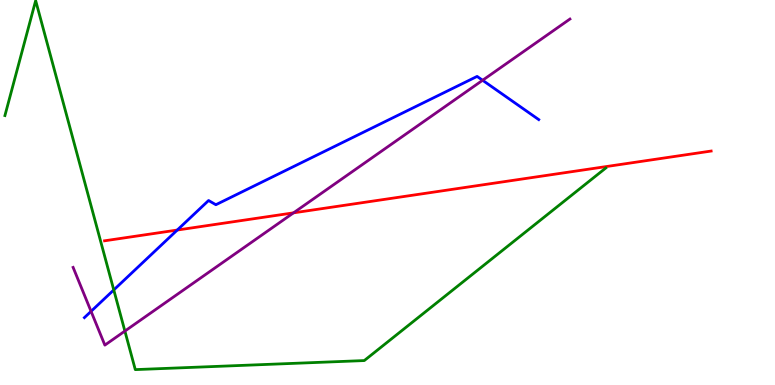[{'lines': ['blue', 'red'], 'intersections': [{'x': 2.29, 'y': 4.02}]}, {'lines': ['green', 'red'], 'intersections': []}, {'lines': ['purple', 'red'], 'intersections': [{'x': 3.79, 'y': 4.47}]}, {'lines': ['blue', 'green'], 'intersections': [{'x': 1.47, 'y': 2.47}]}, {'lines': ['blue', 'purple'], 'intersections': [{'x': 1.18, 'y': 1.91}, {'x': 6.23, 'y': 7.91}]}, {'lines': ['green', 'purple'], 'intersections': [{'x': 1.61, 'y': 1.4}]}]